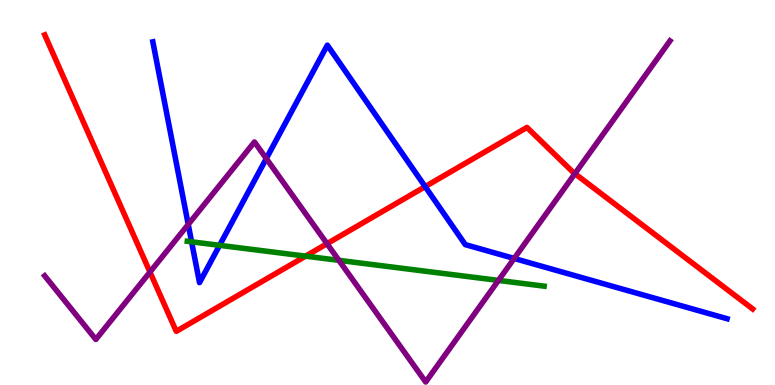[{'lines': ['blue', 'red'], 'intersections': [{'x': 5.49, 'y': 5.15}]}, {'lines': ['green', 'red'], 'intersections': [{'x': 3.94, 'y': 3.35}]}, {'lines': ['purple', 'red'], 'intersections': [{'x': 1.93, 'y': 2.93}, {'x': 4.22, 'y': 3.67}, {'x': 7.42, 'y': 5.49}]}, {'lines': ['blue', 'green'], 'intersections': [{'x': 2.47, 'y': 3.72}, {'x': 2.83, 'y': 3.63}]}, {'lines': ['blue', 'purple'], 'intersections': [{'x': 2.43, 'y': 4.17}, {'x': 3.44, 'y': 5.88}, {'x': 6.63, 'y': 3.29}]}, {'lines': ['green', 'purple'], 'intersections': [{'x': 4.37, 'y': 3.24}, {'x': 6.43, 'y': 2.72}]}]